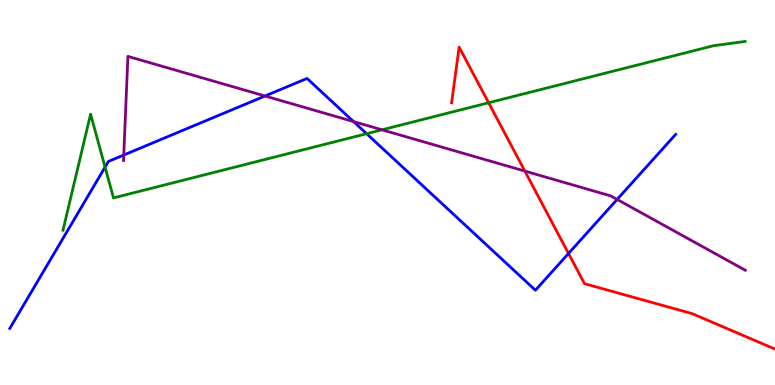[{'lines': ['blue', 'red'], 'intersections': [{'x': 7.34, 'y': 3.42}]}, {'lines': ['green', 'red'], 'intersections': [{'x': 6.3, 'y': 7.33}]}, {'lines': ['purple', 'red'], 'intersections': [{'x': 6.77, 'y': 5.56}]}, {'lines': ['blue', 'green'], 'intersections': [{'x': 1.36, 'y': 5.66}, {'x': 4.73, 'y': 6.53}]}, {'lines': ['blue', 'purple'], 'intersections': [{'x': 1.6, 'y': 5.97}, {'x': 3.42, 'y': 7.51}, {'x': 4.56, 'y': 6.84}, {'x': 7.96, 'y': 4.82}]}, {'lines': ['green', 'purple'], 'intersections': [{'x': 4.93, 'y': 6.63}]}]